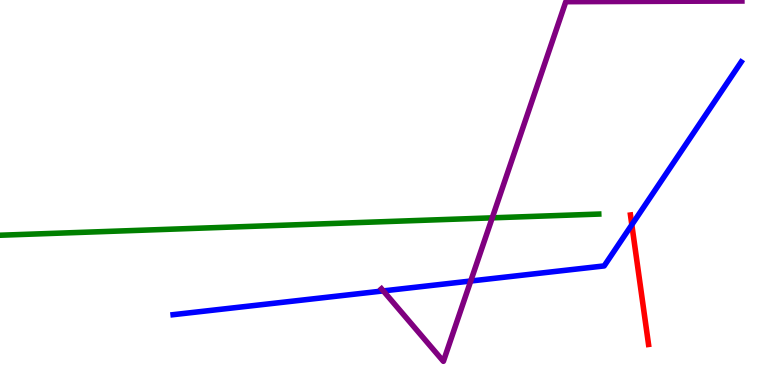[{'lines': ['blue', 'red'], 'intersections': [{'x': 8.15, 'y': 4.16}]}, {'lines': ['green', 'red'], 'intersections': []}, {'lines': ['purple', 'red'], 'intersections': []}, {'lines': ['blue', 'green'], 'intersections': []}, {'lines': ['blue', 'purple'], 'intersections': [{'x': 4.95, 'y': 2.44}, {'x': 6.07, 'y': 2.7}]}, {'lines': ['green', 'purple'], 'intersections': [{'x': 6.35, 'y': 4.34}]}]